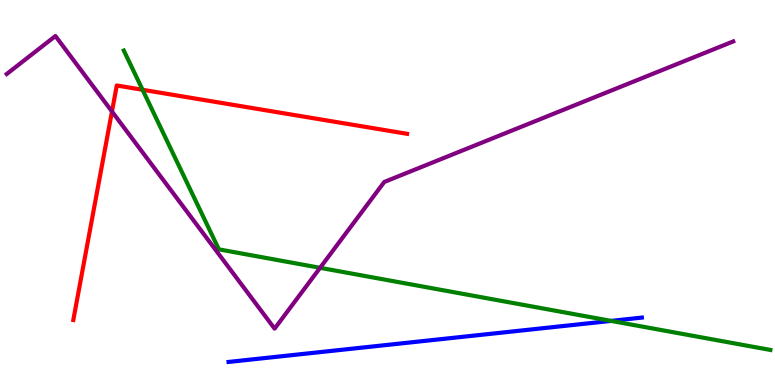[{'lines': ['blue', 'red'], 'intersections': []}, {'lines': ['green', 'red'], 'intersections': [{'x': 1.84, 'y': 7.67}]}, {'lines': ['purple', 'red'], 'intersections': [{'x': 1.44, 'y': 7.1}]}, {'lines': ['blue', 'green'], 'intersections': [{'x': 7.88, 'y': 1.67}]}, {'lines': ['blue', 'purple'], 'intersections': []}, {'lines': ['green', 'purple'], 'intersections': [{'x': 4.13, 'y': 3.04}]}]